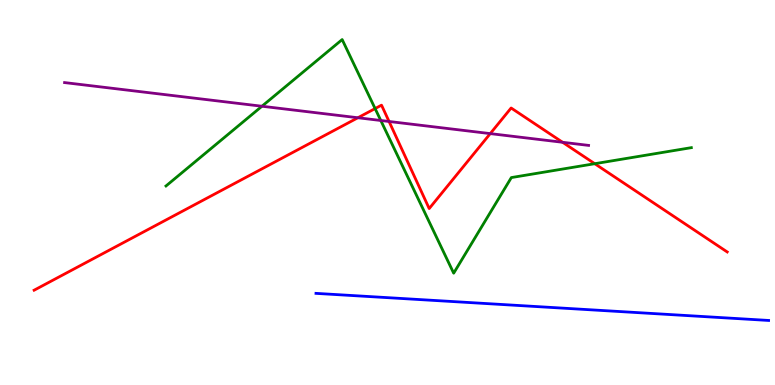[{'lines': ['blue', 'red'], 'intersections': []}, {'lines': ['green', 'red'], 'intersections': [{'x': 4.84, 'y': 7.18}, {'x': 7.67, 'y': 5.75}]}, {'lines': ['purple', 'red'], 'intersections': [{'x': 4.62, 'y': 6.94}, {'x': 5.02, 'y': 6.84}, {'x': 6.33, 'y': 6.53}, {'x': 7.26, 'y': 6.3}]}, {'lines': ['blue', 'green'], 'intersections': []}, {'lines': ['blue', 'purple'], 'intersections': []}, {'lines': ['green', 'purple'], 'intersections': [{'x': 3.38, 'y': 7.24}, {'x': 4.91, 'y': 6.87}]}]